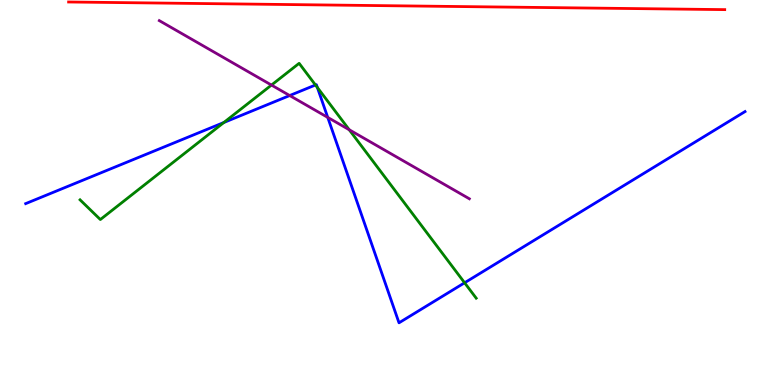[{'lines': ['blue', 'red'], 'intersections': []}, {'lines': ['green', 'red'], 'intersections': []}, {'lines': ['purple', 'red'], 'intersections': []}, {'lines': ['blue', 'green'], 'intersections': [{'x': 2.89, 'y': 6.82}, {'x': 4.07, 'y': 7.79}, {'x': 4.1, 'y': 7.73}, {'x': 5.99, 'y': 2.66}]}, {'lines': ['blue', 'purple'], 'intersections': [{'x': 3.74, 'y': 7.52}, {'x': 4.23, 'y': 6.95}]}, {'lines': ['green', 'purple'], 'intersections': [{'x': 3.5, 'y': 7.79}, {'x': 4.51, 'y': 6.63}]}]